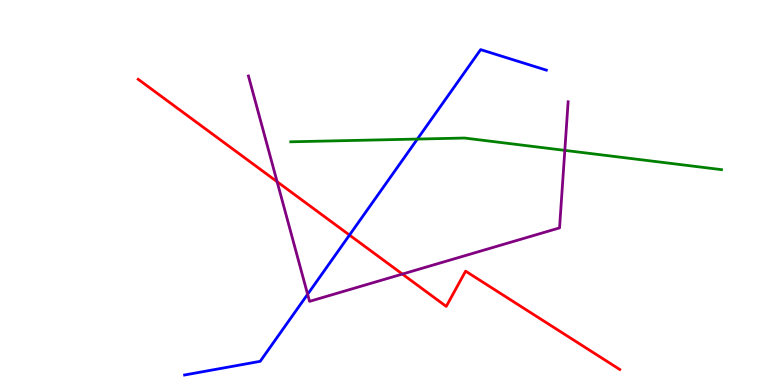[{'lines': ['blue', 'red'], 'intersections': [{'x': 4.51, 'y': 3.89}]}, {'lines': ['green', 'red'], 'intersections': []}, {'lines': ['purple', 'red'], 'intersections': [{'x': 3.58, 'y': 5.28}, {'x': 5.19, 'y': 2.88}]}, {'lines': ['blue', 'green'], 'intersections': [{'x': 5.39, 'y': 6.39}]}, {'lines': ['blue', 'purple'], 'intersections': [{'x': 3.97, 'y': 2.36}]}, {'lines': ['green', 'purple'], 'intersections': [{'x': 7.29, 'y': 6.09}]}]